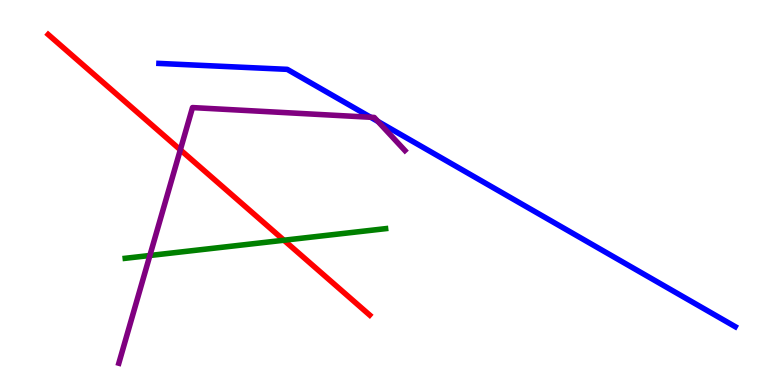[{'lines': ['blue', 'red'], 'intersections': []}, {'lines': ['green', 'red'], 'intersections': [{'x': 3.66, 'y': 3.76}]}, {'lines': ['purple', 'red'], 'intersections': [{'x': 2.33, 'y': 6.11}]}, {'lines': ['blue', 'green'], 'intersections': []}, {'lines': ['blue', 'purple'], 'intersections': [{'x': 4.78, 'y': 6.95}, {'x': 4.88, 'y': 6.85}]}, {'lines': ['green', 'purple'], 'intersections': [{'x': 1.93, 'y': 3.36}]}]